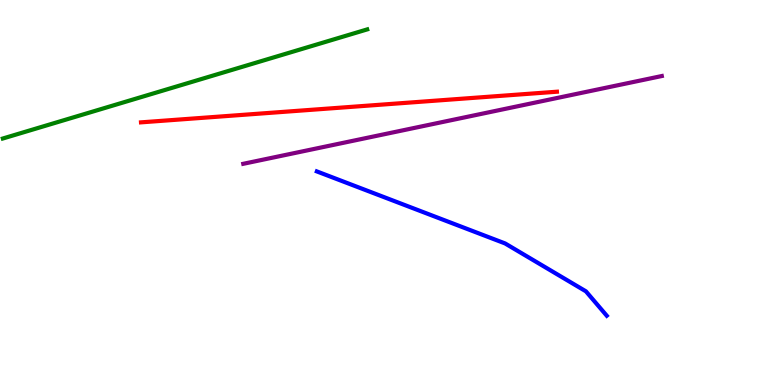[{'lines': ['blue', 'red'], 'intersections': []}, {'lines': ['green', 'red'], 'intersections': []}, {'lines': ['purple', 'red'], 'intersections': []}, {'lines': ['blue', 'green'], 'intersections': []}, {'lines': ['blue', 'purple'], 'intersections': []}, {'lines': ['green', 'purple'], 'intersections': []}]